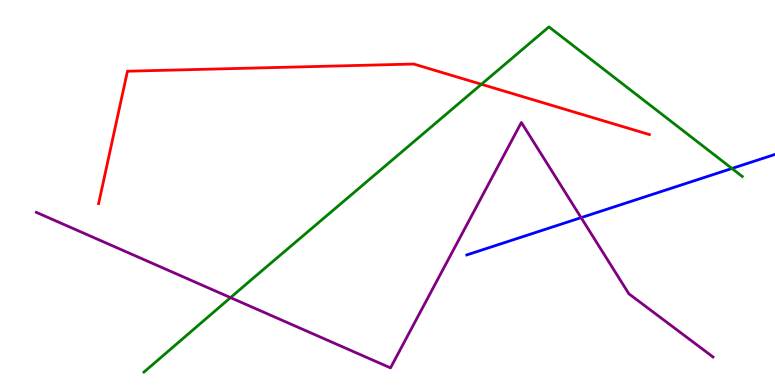[{'lines': ['blue', 'red'], 'intersections': []}, {'lines': ['green', 'red'], 'intersections': [{'x': 6.21, 'y': 7.81}]}, {'lines': ['purple', 'red'], 'intersections': []}, {'lines': ['blue', 'green'], 'intersections': [{'x': 9.44, 'y': 5.62}]}, {'lines': ['blue', 'purple'], 'intersections': [{'x': 7.5, 'y': 4.35}]}, {'lines': ['green', 'purple'], 'intersections': [{'x': 2.97, 'y': 2.27}]}]